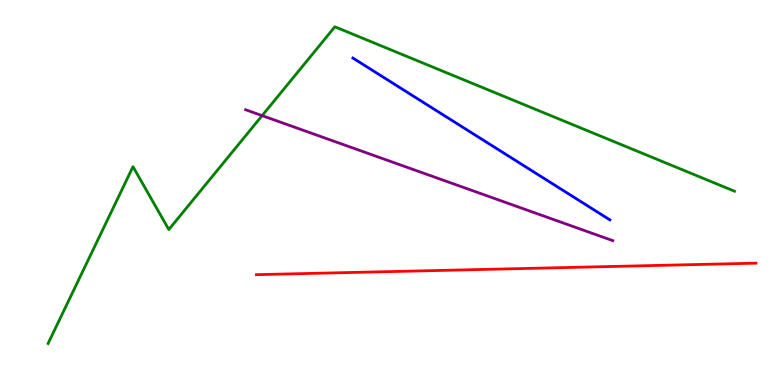[{'lines': ['blue', 'red'], 'intersections': []}, {'lines': ['green', 'red'], 'intersections': []}, {'lines': ['purple', 'red'], 'intersections': []}, {'lines': ['blue', 'green'], 'intersections': []}, {'lines': ['blue', 'purple'], 'intersections': []}, {'lines': ['green', 'purple'], 'intersections': [{'x': 3.38, 'y': 7.0}]}]